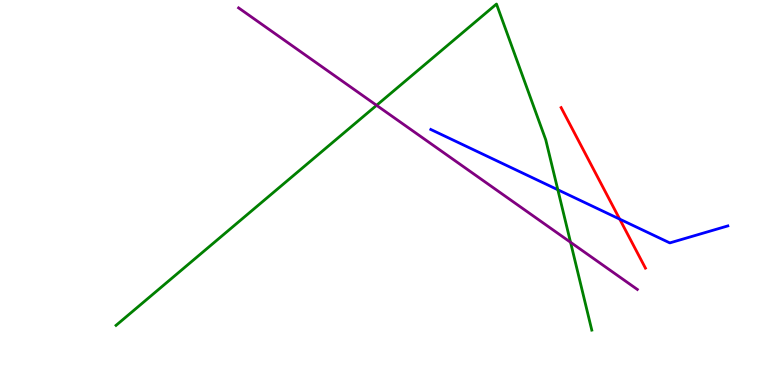[{'lines': ['blue', 'red'], 'intersections': [{'x': 8.0, 'y': 4.31}]}, {'lines': ['green', 'red'], 'intersections': []}, {'lines': ['purple', 'red'], 'intersections': []}, {'lines': ['blue', 'green'], 'intersections': [{'x': 7.2, 'y': 5.07}]}, {'lines': ['blue', 'purple'], 'intersections': []}, {'lines': ['green', 'purple'], 'intersections': [{'x': 4.86, 'y': 7.26}, {'x': 7.36, 'y': 3.71}]}]